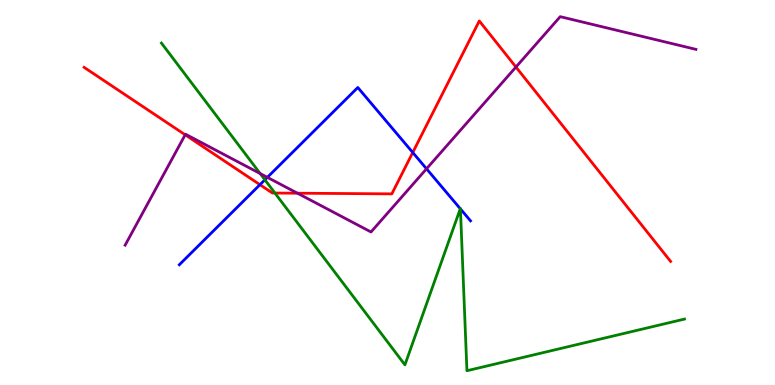[{'lines': ['blue', 'red'], 'intersections': [{'x': 3.35, 'y': 5.2}, {'x': 5.33, 'y': 6.04}]}, {'lines': ['green', 'red'], 'intersections': [{'x': 3.55, 'y': 4.99}]}, {'lines': ['purple', 'red'], 'intersections': [{'x': 2.39, 'y': 6.5}, {'x': 3.84, 'y': 4.98}, {'x': 6.66, 'y': 8.26}]}, {'lines': ['blue', 'green'], 'intersections': [{'x': 3.42, 'y': 5.33}, {'x': 5.94, 'y': 4.58}, {'x': 5.94, 'y': 4.57}]}, {'lines': ['blue', 'purple'], 'intersections': [{'x': 3.45, 'y': 5.39}, {'x': 5.5, 'y': 5.62}]}, {'lines': ['green', 'purple'], 'intersections': [{'x': 3.36, 'y': 5.49}]}]